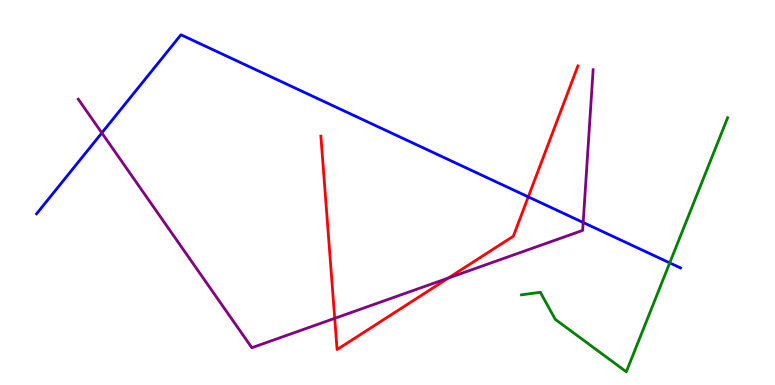[{'lines': ['blue', 'red'], 'intersections': [{'x': 6.82, 'y': 4.89}]}, {'lines': ['green', 'red'], 'intersections': []}, {'lines': ['purple', 'red'], 'intersections': [{'x': 4.32, 'y': 1.73}, {'x': 5.78, 'y': 2.78}]}, {'lines': ['blue', 'green'], 'intersections': [{'x': 8.64, 'y': 3.17}]}, {'lines': ['blue', 'purple'], 'intersections': [{'x': 1.31, 'y': 6.55}, {'x': 7.52, 'y': 4.22}]}, {'lines': ['green', 'purple'], 'intersections': []}]